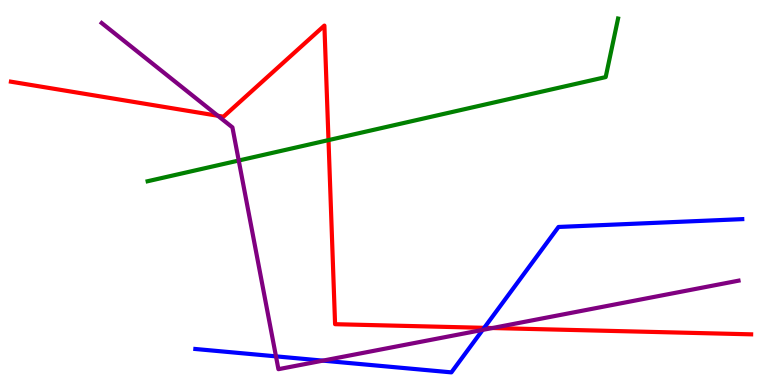[{'lines': ['blue', 'red'], 'intersections': [{'x': 6.25, 'y': 1.48}]}, {'lines': ['green', 'red'], 'intersections': [{'x': 4.24, 'y': 6.36}]}, {'lines': ['purple', 'red'], 'intersections': [{'x': 2.81, 'y': 6.99}, {'x': 6.35, 'y': 1.48}]}, {'lines': ['blue', 'green'], 'intersections': []}, {'lines': ['blue', 'purple'], 'intersections': [{'x': 3.56, 'y': 0.744}, {'x': 4.17, 'y': 0.633}, {'x': 6.23, 'y': 1.43}]}, {'lines': ['green', 'purple'], 'intersections': [{'x': 3.08, 'y': 5.83}]}]